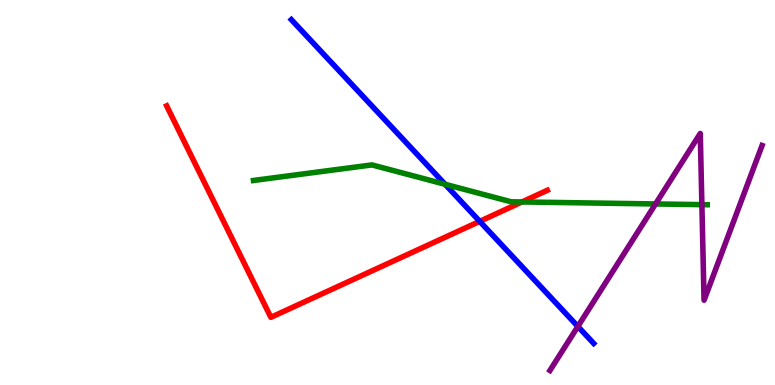[{'lines': ['blue', 'red'], 'intersections': [{'x': 6.19, 'y': 4.25}]}, {'lines': ['green', 'red'], 'intersections': [{'x': 6.73, 'y': 4.75}]}, {'lines': ['purple', 'red'], 'intersections': []}, {'lines': ['blue', 'green'], 'intersections': [{'x': 5.74, 'y': 5.21}]}, {'lines': ['blue', 'purple'], 'intersections': [{'x': 7.46, 'y': 1.52}]}, {'lines': ['green', 'purple'], 'intersections': [{'x': 8.46, 'y': 4.7}, {'x': 9.06, 'y': 4.68}]}]